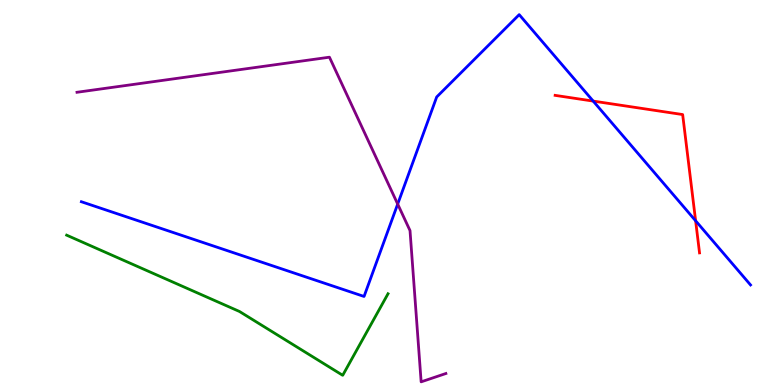[{'lines': ['blue', 'red'], 'intersections': [{'x': 7.65, 'y': 7.37}, {'x': 8.98, 'y': 4.27}]}, {'lines': ['green', 'red'], 'intersections': []}, {'lines': ['purple', 'red'], 'intersections': []}, {'lines': ['blue', 'green'], 'intersections': []}, {'lines': ['blue', 'purple'], 'intersections': [{'x': 5.13, 'y': 4.7}]}, {'lines': ['green', 'purple'], 'intersections': []}]